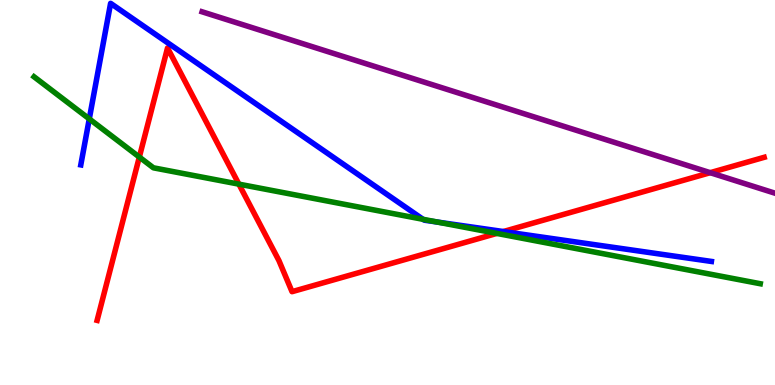[{'lines': ['blue', 'red'], 'intersections': [{'x': 6.49, 'y': 3.99}]}, {'lines': ['green', 'red'], 'intersections': [{'x': 1.8, 'y': 5.92}, {'x': 3.08, 'y': 5.22}, {'x': 6.41, 'y': 3.94}]}, {'lines': ['purple', 'red'], 'intersections': [{'x': 9.16, 'y': 5.51}]}, {'lines': ['blue', 'green'], 'intersections': [{'x': 1.15, 'y': 6.91}, {'x': 5.46, 'y': 4.3}, {'x': 5.64, 'y': 4.23}]}, {'lines': ['blue', 'purple'], 'intersections': []}, {'lines': ['green', 'purple'], 'intersections': []}]